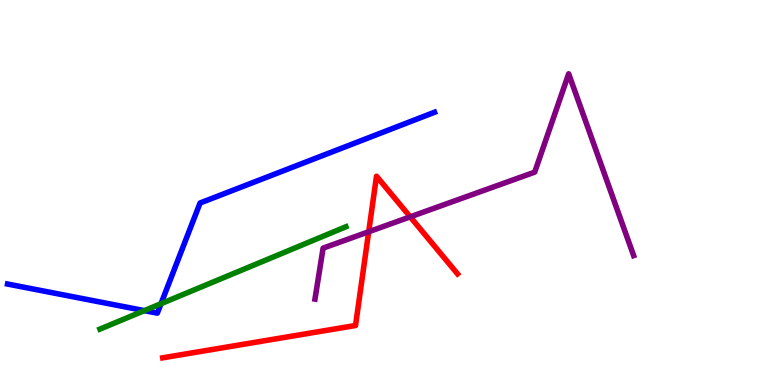[{'lines': ['blue', 'red'], 'intersections': []}, {'lines': ['green', 'red'], 'intersections': []}, {'lines': ['purple', 'red'], 'intersections': [{'x': 4.76, 'y': 3.98}, {'x': 5.29, 'y': 4.37}]}, {'lines': ['blue', 'green'], 'intersections': [{'x': 1.86, 'y': 1.93}, {'x': 2.08, 'y': 2.11}]}, {'lines': ['blue', 'purple'], 'intersections': []}, {'lines': ['green', 'purple'], 'intersections': []}]